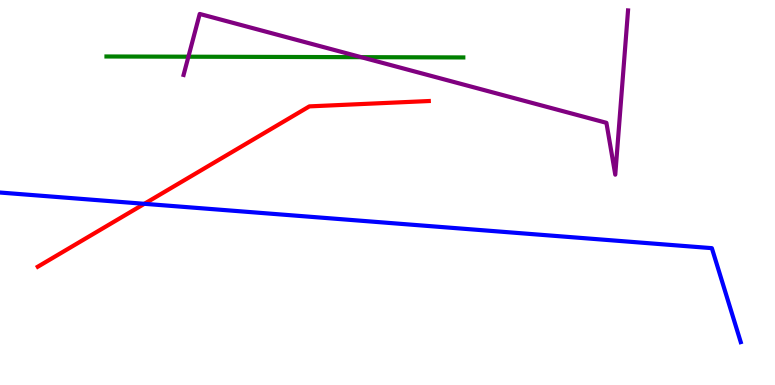[{'lines': ['blue', 'red'], 'intersections': [{'x': 1.86, 'y': 4.71}]}, {'lines': ['green', 'red'], 'intersections': []}, {'lines': ['purple', 'red'], 'intersections': []}, {'lines': ['blue', 'green'], 'intersections': []}, {'lines': ['blue', 'purple'], 'intersections': []}, {'lines': ['green', 'purple'], 'intersections': [{'x': 2.43, 'y': 8.53}, {'x': 4.66, 'y': 8.52}]}]